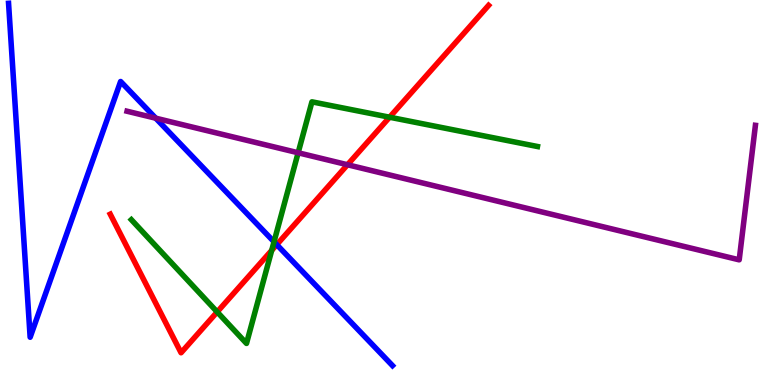[{'lines': ['blue', 'red'], 'intersections': [{'x': 3.57, 'y': 3.65}]}, {'lines': ['green', 'red'], 'intersections': [{'x': 2.8, 'y': 1.9}, {'x': 3.51, 'y': 3.5}, {'x': 5.03, 'y': 6.96}]}, {'lines': ['purple', 'red'], 'intersections': [{'x': 4.48, 'y': 5.72}]}, {'lines': ['blue', 'green'], 'intersections': [{'x': 3.54, 'y': 3.72}]}, {'lines': ['blue', 'purple'], 'intersections': [{'x': 2.01, 'y': 6.93}]}, {'lines': ['green', 'purple'], 'intersections': [{'x': 3.85, 'y': 6.03}]}]